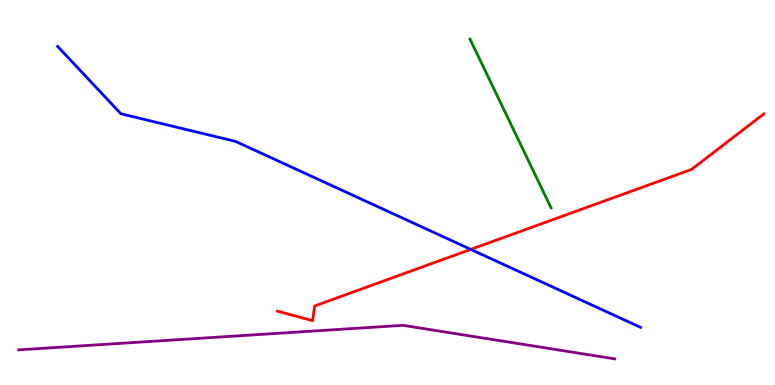[{'lines': ['blue', 'red'], 'intersections': [{'x': 6.07, 'y': 3.52}]}, {'lines': ['green', 'red'], 'intersections': []}, {'lines': ['purple', 'red'], 'intersections': []}, {'lines': ['blue', 'green'], 'intersections': []}, {'lines': ['blue', 'purple'], 'intersections': []}, {'lines': ['green', 'purple'], 'intersections': []}]